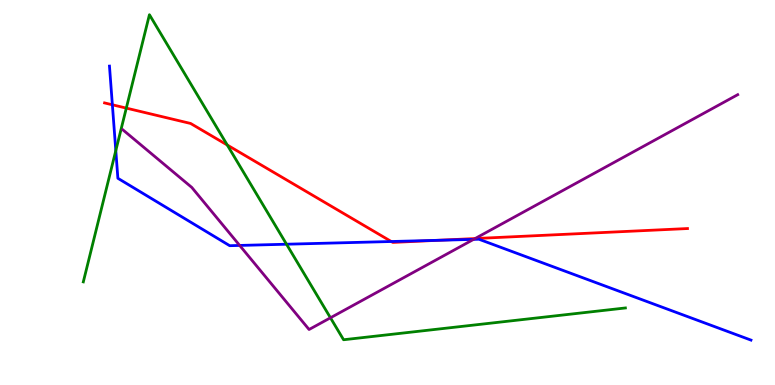[{'lines': ['blue', 'red'], 'intersections': [{'x': 1.45, 'y': 7.28}, {'x': 5.05, 'y': 3.73}, {'x': 5.65, 'y': 3.76}]}, {'lines': ['green', 'red'], 'intersections': [{'x': 1.63, 'y': 7.19}, {'x': 2.93, 'y': 6.23}]}, {'lines': ['purple', 'red'], 'intersections': [{'x': 6.13, 'y': 3.8}]}, {'lines': ['blue', 'green'], 'intersections': [{'x': 1.49, 'y': 6.09}, {'x': 3.7, 'y': 3.66}]}, {'lines': ['blue', 'purple'], 'intersections': [{'x': 3.09, 'y': 3.63}, {'x': 6.11, 'y': 3.78}]}, {'lines': ['green', 'purple'], 'intersections': [{'x': 4.26, 'y': 1.75}]}]